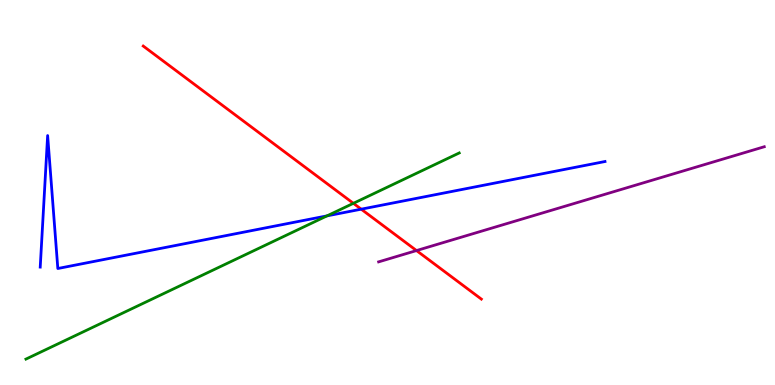[{'lines': ['blue', 'red'], 'intersections': [{'x': 4.66, 'y': 4.57}]}, {'lines': ['green', 'red'], 'intersections': [{'x': 4.56, 'y': 4.72}]}, {'lines': ['purple', 'red'], 'intersections': [{'x': 5.37, 'y': 3.49}]}, {'lines': ['blue', 'green'], 'intersections': [{'x': 4.22, 'y': 4.39}]}, {'lines': ['blue', 'purple'], 'intersections': []}, {'lines': ['green', 'purple'], 'intersections': []}]